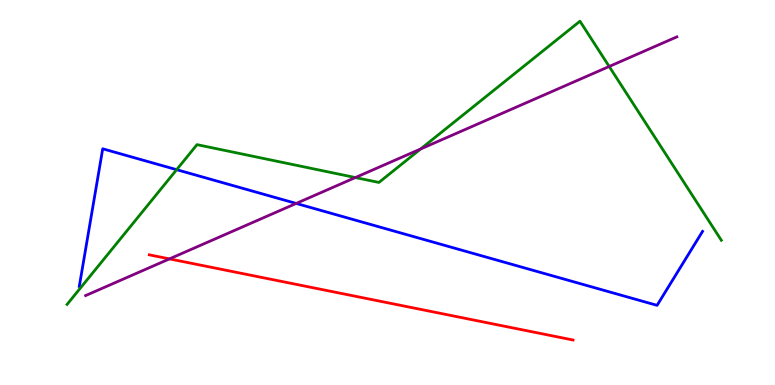[{'lines': ['blue', 'red'], 'intersections': []}, {'lines': ['green', 'red'], 'intersections': []}, {'lines': ['purple', 'red'], 'intersections': [{'x': 2.19, 'y': 3.28}]}, {'lines': ['blue', 'green'], 'intersections': [{'x': 2.28, 'y': 5.59}]}, {'lines': ['blue', 'purple'], 'intersections': [{'x': 3.82, 'y': 4.72}]}, {'lines': ['green', 'purple'], 'intersections': [{'x': 4.59, 'y': 5.39}, {'x': 5.43, 'y': 6.13}, {'x': 7.86, 'y': 8.27}]}]